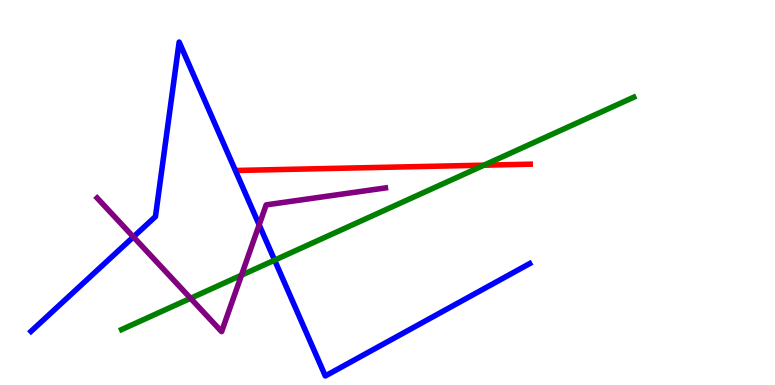[{'lines': ['blue', 'red'], 'intersections': []}, {'lines': ['green', 'red'], 'intersections': [{'x': 6.24, 'y': 5.71}]}, {'lines': ['purple', 'red'], 'intersections': []}, {'lines': ['blue', 'green'], 'intersections': [{'x': 3.54, 'y': 3.24}]}, {'lines': ['blue', 'purple'], 'intersections': [{'x': 1.72, 'y': 3.85}, {'x': 3.34, 'y': 4.16}]}, {'lines': ['green', 'purple'], 'intersections': [{'x': 2.46, 'y': 2.25}, {'x': 3.12, 'y': 2.85}]}]